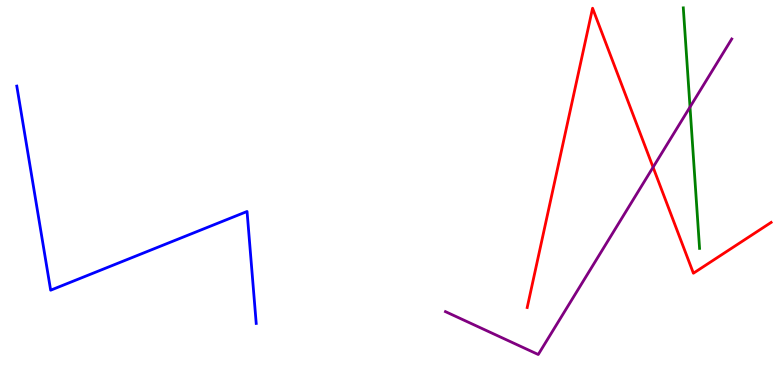[{'lines': ['blue', 'red'], 'intersections': []}, {'lines': ['green', 'red'], 'intersections': []}, {'lines': ['purple', 'red'], 'intersections': [{'x': 8.43, 'y': 5.66}]}, {'lines': ['blue', 'green'], 'intersections': []}, {'lines': ['blue', 'purple'], 'intersections': []}, {'lines': ['green', 'purple'], 'intersections': [{'x': 8.9, 'y': 7.22}]}]